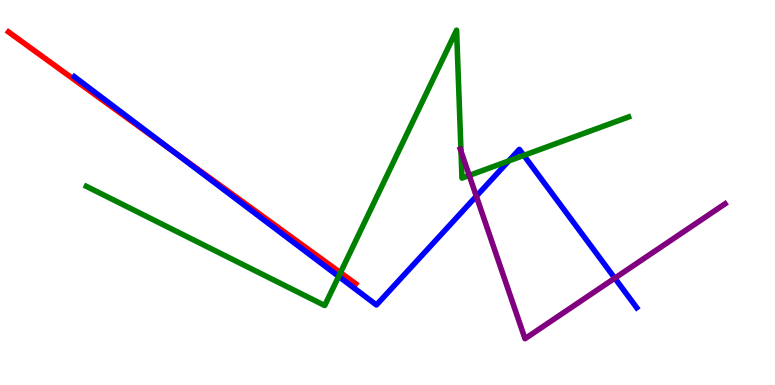[{'lines': ['blue', 'red'], 'intersections': [{'x': 2.22, 'y': 6.1}]}, {'lines': ['green', 'red'], 'intersections': [{'x': 4.39, 'y': 2.92}]}, {'lines': ['purple', 'red'], 'intersections': []}, {'lines': ['blue', 'green'], 'intersections': [{'x': 4.37, 'y': 2.82}, {'x': 6.56, 'y': 5.82}, {'x': 6.76, 'y': 5.96}]}, {'lines': ['blue', 'purple'], 'intersections': [{'x': 6.15, 'y': 4.9}, {'x': 7.93, 'y': 2.78}]}, {'lines': ['green', 'purple'], 'intersections': [{'x': 5.95, 'y': 6.07}, {'x': 6.05, 'y': 5.44}]}]